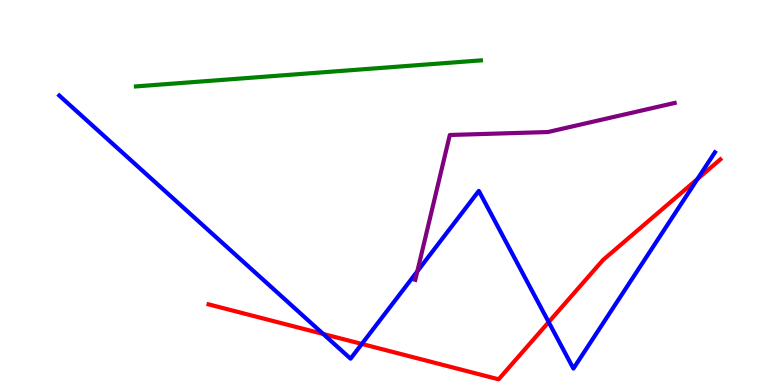[{'lines': ['blue', 'red'], 'intersections': [{'x': 4.17, 'y': 1.33}, {'x': 4.67, 'y': 1.07}, {'x': 7.08, 'y': 1.63}, {'x': 9.0, 'y': 5.35}]}, {'lines': ['green', 'red'], 'intersections': []}, {'lines': ['purple', 'red'], 'intersections': []}, {'lines': ['blue', 'green'], 'intersections': []}, {'lines': ['blue', 'purple'], 'intersections': [{'x': 5.38, 'y': 2.95}]}, {'lines': ['green', 'purple'], 'intersections': []}]